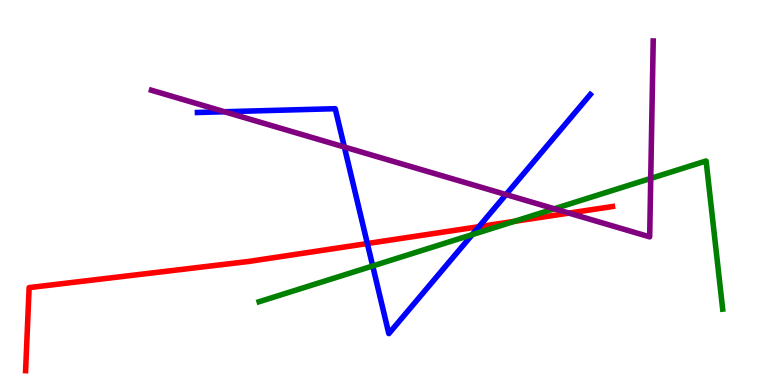[{'lines': ['blue', 'red'], 'intersections': [{'x': 4.74, 'y': 3.67}, {'x': 6.18, 'y': 4.11}]}, {'lines': ['green', 'red'], 'intersections': [{'x': 6.64, 'y': 4.25}]}, {'lines': ['purple', 'red'], 'intersections': [{'x': 7.34, 'y': 4.46}]}, {'lines': ['blue', 'green'], 'intersections': [{'x': 4.81, 'y': 3.09}, {'x': 6.09, 'y': 3.91}]}, {'lines': ['blue', 'purple'], 'intersections': [{'x': 2.9, 'y': 7.1}, {'x': 4.44, 'y': 6.18}, {'x': 6.53, 'y': 4.95}]}, {'lines': ['green', 'purple'], 'intersections': [{'x': 7.15, 'y': 4.58}, {'x': 8.4, 'y': 5.37}]}]